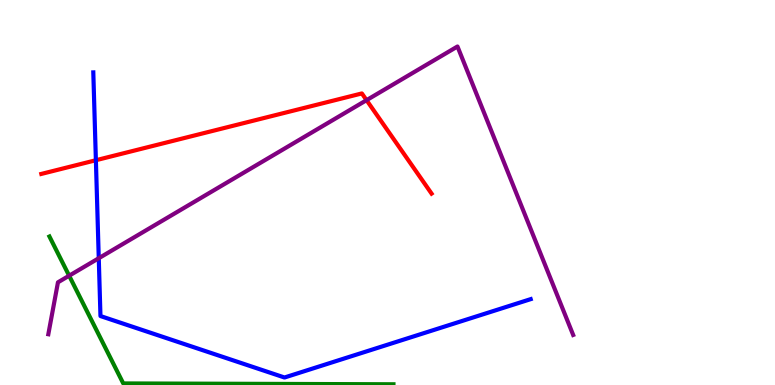[{'lines': ['blue', 'red'], 'intersections': [{'x': 1.24, 'y': 5.84}]}, {'lines': ['green', 'red'], 'intersections': []}, {'lines': ['purple', 'red'], 'intersections': [{'x': 4.73, 'y': 7.4}]}, {'lines': ['blue', 'green'], 'intersections': []}, {'lines': ['blue', 'purple'], 'intersections': [{'x': 1.27, 'y': 3.29}]}, {'lines': ['green', 'purple'], 'intersections': [{'x': 0.892, 'y': 2.84}]}]